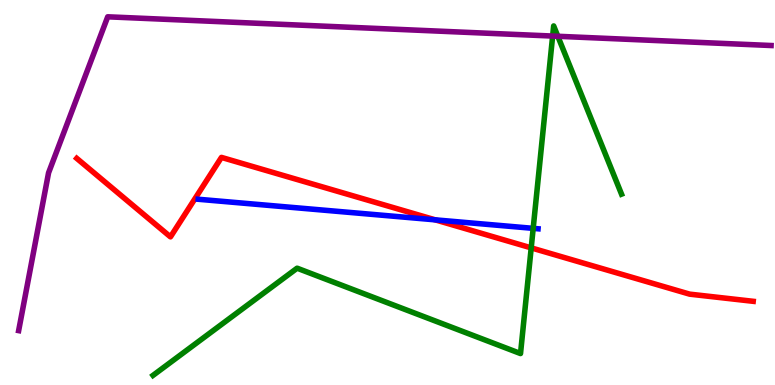[{'lines': ['blue', 'red'], 'intersections': [{'x': 5.62, 'y': 4.29}]}, {'lines': ['green', 'red'], 'intersections': [{'x': 6.85, 'y': 3.56}]}, {'lines': ['purple', 'red'], 'intersections': []}, {'lines': ['blue', 'green'], 'intersections': [{'x': 6.88, 'y': 4.07}]}, {'lines': ['blue', 'purple'], 'intersections': []}, {'lines': ['green', 'purple'], 'intersections': [{'x': 7.13, 'y': 9.06}, {'x': 7.2, 'y': 9.06}]}]